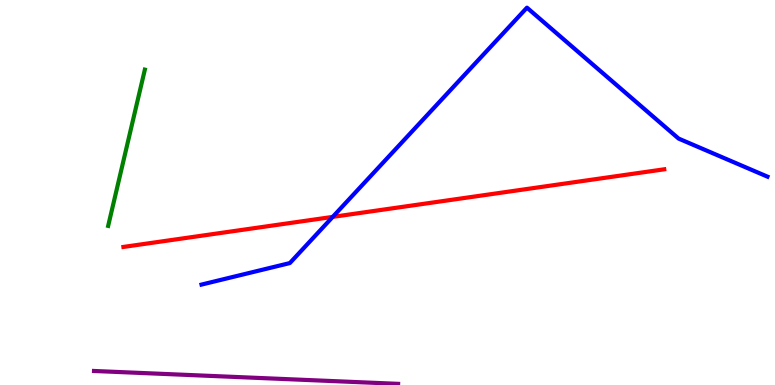[{'lines': ['blue', 'red'], 'intersections': [{'x': 4.29, 'y': 4.37}]}, {'lines': ['green', 'red'], 'intersections': []}, {'lines': ['purple', 'red'], 'intersections': []}, {'lines': ['blue', 'green'], 'intersections': []}, {'lines': ['blue', 'purple'], 'intersections': []}, {'lines': ['green', 'purple'], 'intersections': []}]